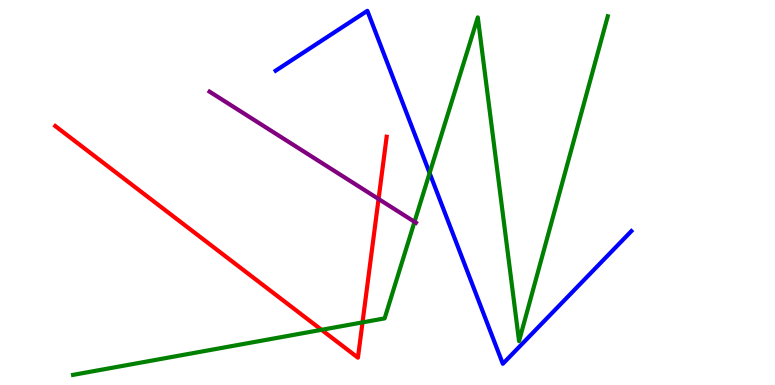[{'lines': ['blue', 'red'], 'intersections': []}, {'lines': ['green', 'red'], 'intersections': [{'x': 4.15, 'y': 1.43}, {'x': 4.68, 'y': 1.63}]}, {'lines': ['purple', 'red'], 'intersections': [{'x': 4.88, 'y': 4.83}]}, {'lines': ['blue', 'green'], 'intersections': [{'x': 5.54, 'y': 5.51}]}, {'lines': ['blue', 'purple'], 'intersections': []}, {'lines': ['green', 'purple'], 'intersections': [{'x': 5.35, 'y': 4.24}]}]